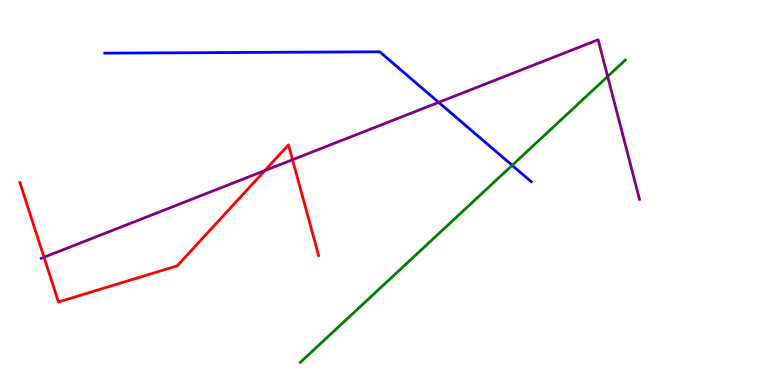[{'lines': ['blue', 'red'], 'intersections': []}, {'lines': ['green', 'red'], 'intersections': []}, {'lines': ['purple', 'red'], 'intersections': [{'x': 0.568, 'y': 3.32}, {'x': 3.42, 'y': 5.57}, {'x': 3.77, 'y': 5.85}]}, {'lines': ['blue', 'green'], 'intersections': [{'x': 6.61, 'y': 5.71}]}, {'lines': ['blue', 'purple'], 'intersections': [{'x': 5.66, 'y': 7.34}]}, {'lines': ['green', 'purple'], 'intersections': [{'x': 7.84, 'y': 8.01}]}]